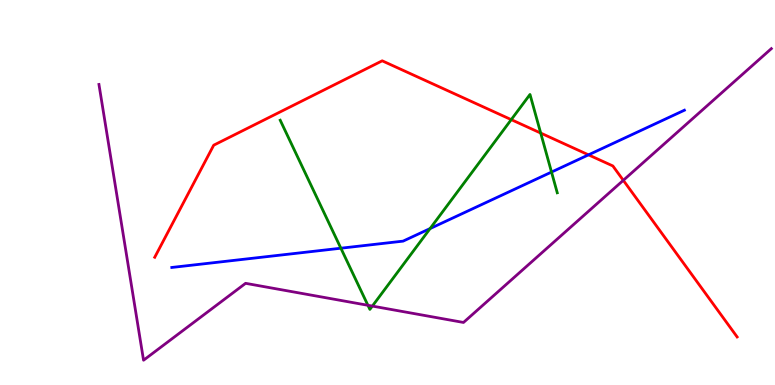[{'lines': ['blue', 'red'], 'intersections': [{'x': 7.59, 'y': 5.98}]}, {'lines': ['green', 'red'], 'intersections': [{'x': 6.6, 'y': 6.89}, {'x': 6.98, 'y': 6.54}]}, {'lines': ['purple', 'red'], 'intersections': [{'x': 8.04, 'y': 5.32}]}, {'lines': ['blue', 'green'], 'intersections': [{'x': 4.4, 'y': 3.55}, {'x': 5.55, 'y': 4.06}, {'x': 7.12, 'y': 5.53}]}, {'lines': ['blue', 'purple'], 'intersections': []}, {'lines': ['green', 'purple'], 'intersections': [{'x': 4.75, 'y': 2.07}, {'x': 4.8, 'y': 2.05}]}]